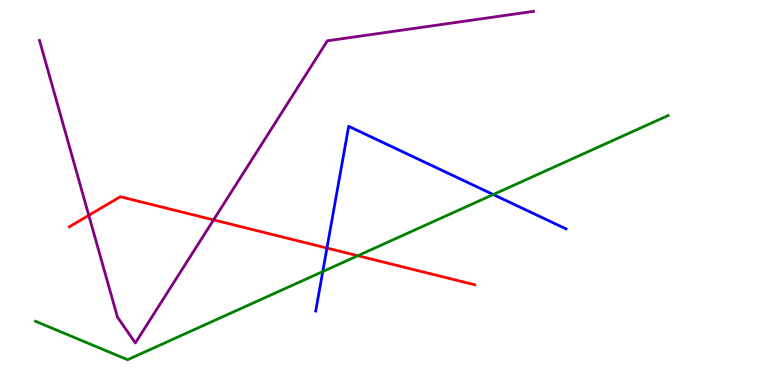[{'lines': ['blue', 'red'], 'intersections': [{'x': 4.22, 'y': 3.56}]}, {'lines': ['green', 'red'], 'intersections': [{'x': 4.62, 'y': 3.36}]}, {'lines': ['purple', 'red'], 'intersections': [{'x': 1.15, 'y': 4.41}, {'x': 2.76, 'y': 4.29}]}, {'lines': ['blue', 'green'], 'intersections': [{'x': 4.16, 'y': 2.95}, {'x': 6.36, 'y': 4.95}]}, {'lines': ['blue', 'purple'], 'intersections': []}, {'lines': ['green', 'purple'], 'intersections': []}]